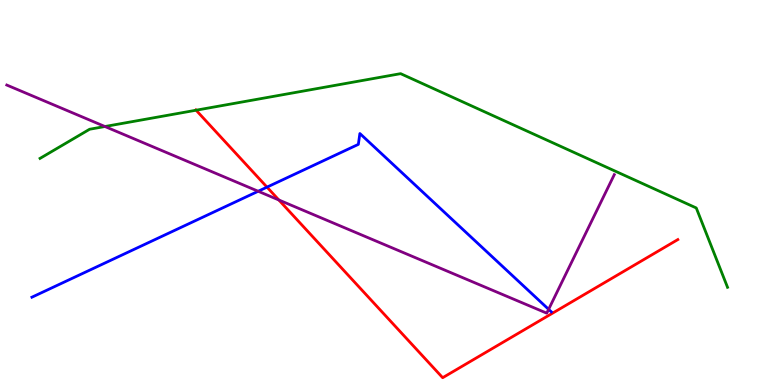[{'lines': ['blue', 'red'], 'intersections': [{'x': 3.45, 'y': 5.14}]}, {'lines': ['green', 'red'], 'intersections': [{'x': 2.53, 'y': 7.14}]}, {'lines': ['purple', 'red'], 'intersections': [{'x': 3.6, 'y': 4.81}]}, {'lines': ['blue', 'green'], 'intersections': []}, {'lines': ['blue', 'purple'], 'intersections': [{'x': 3.33, 'y': 5.03}, {'x': 7.08, 'y': 1.97}]}, {'lines': ['green', 'purple'], 'intersections': [{'x': 1.35, 'y': 6.71}]}]